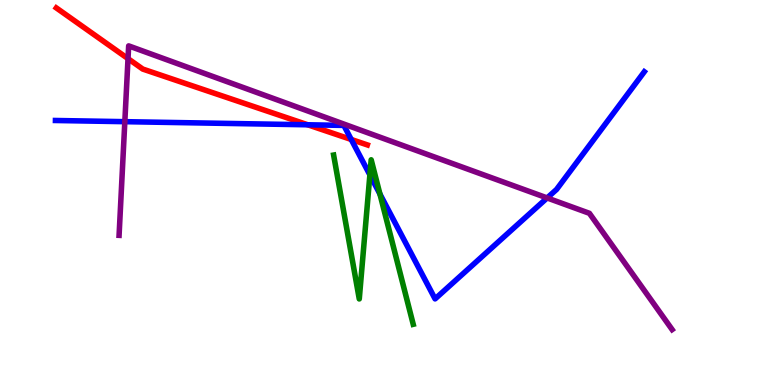[{'lines': ['blue', 'red'], 'intersections': [{'x': 3.97, 'y': 6.76}, {'x': 4.53, 'y': 6.38}]}, {'lines': ['green', 'red'], 'intersections': []}, {'lines': ['purple', 'red'], 'intersections': [{'x': 1.65, 'y': 8.48}]}, {'lines': ['blue', 'green'], 'intersections': [{'x': 4.77, 'y': 5.46}, {'x': 4.9, 'y': 4.96}]}, {'lines': ['blue', 'purple'], 'intersections': [{'x': 1.61, 'y': 6.84}, {'x': 7.06, 'y': 4.86}]}, {'lines': ['green', 'purple'], 'intersections': []}]